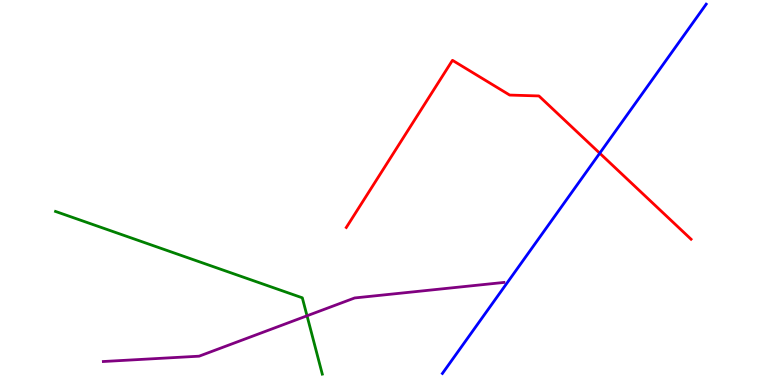[{'lines': ['blue', 'red'], 'intersections': [{'x': 7.74, 'y': 6.02}]}, {'lines': ['green', 'red'], 'intersections': []}, {'lines': ['purple', 'red'], 'intersections': []}, {'lines': ['blue', 'green'], 'intersections': []}, {'lines': ['blue', 'purple'], 'intersections': []}, {'lines': ['green', 'purple'], 'intersections': [{'x': 3.96, 'y': 1.8}]}]